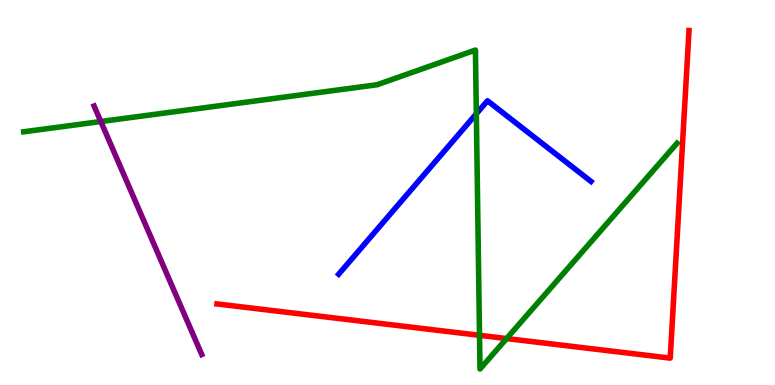[{'lines': ['blue', 'red'], 'intersections': []}, {'lines': ['green', 'red'], 'intersections': [{'x': 6.19, 'y': 1.29}, {'x': 6.54, 'y': 1.21}]}, {'lines': ['purple', 'red'], 'intersections': []}, {'lines': ['blue', 'green'], 'intersections': [{'x': 6.15, 'y': 7.04}]}, {'lines': ['blue', 'purple'], 'intersections': []}, {'lines': ['green', 'purple'], 'intersections': [{'x': 1.3, 'y': 6.84}]}]